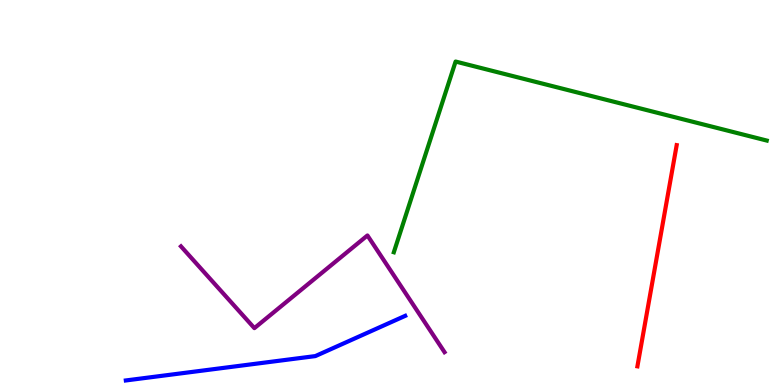[{'lines': ['blue', 'red'], 'intersections': []}, {'lines': ['green', 'red'], 'intersections': []}, {'lines': ['purple', 'red'], 'intersections': []}, {'lines': ['blue', 'green'], 'intersections': []}, {'lines': ['blue', 'purple'], 'intersections': []}, {'lines': ['green', 'purple'], 'intersections': []}]